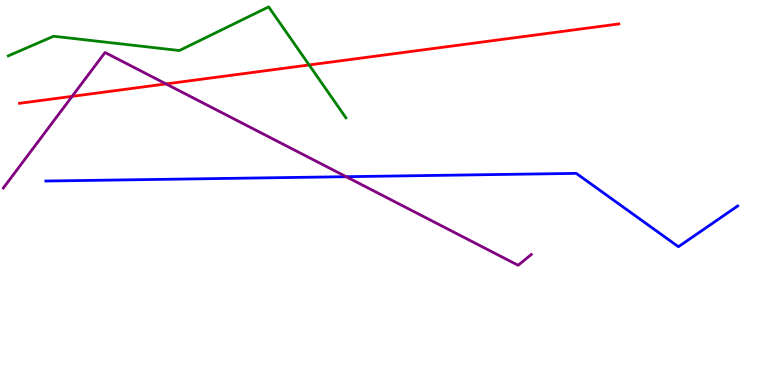[{'lines': ['blue', 'red'], 'intersections': []}, {'lines': ['green', 'red'], 'intersections': [{'x': 3.99, 'y': 8.31}]}, {'lines': ['purple', 'red'], 'intersections': [{'x': 0.93, 'y': 7.5}, {'x': 2.14, 'y': 7.82}]}, {'lines': ['blue', 'green'], 'intersections': []}, {'lines': ['blue', 'purple'], 'intersections': [{'x': 4.47, 'y': 5.41}]}, {'lines': ['green', 'purple'], 'intersections': []}]